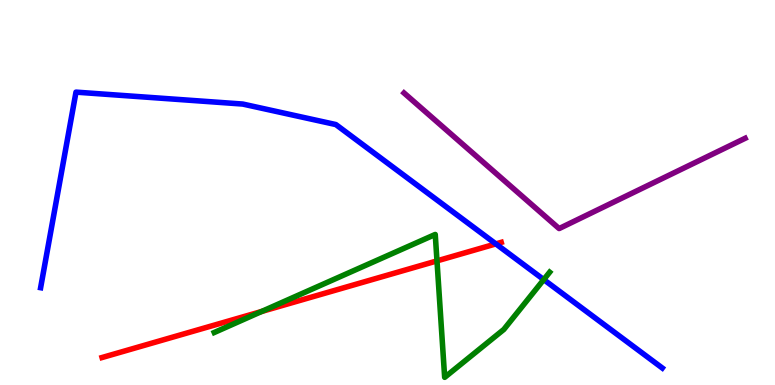[{'lines': ['blue', 'red'], 'intersections': [{'x': 6.4, 'y': 3.67}]}, {'lines': ['green', 'red'], 'intersections': [{'x': 3.38, 'y': 1.91}, {'x': 5.64, 'y': 3.22}]}, {'lines': ['purple', 'red'], 'intersections': []}, {'lines': ['blue', 'green'], 'intersections': [{'x': 7.02, 'y': 2.74}]}, {'lines': ['blue', 'purple'], 'intersections': []}, {'lines': ['green', 'purple'], 'intersections': []}]